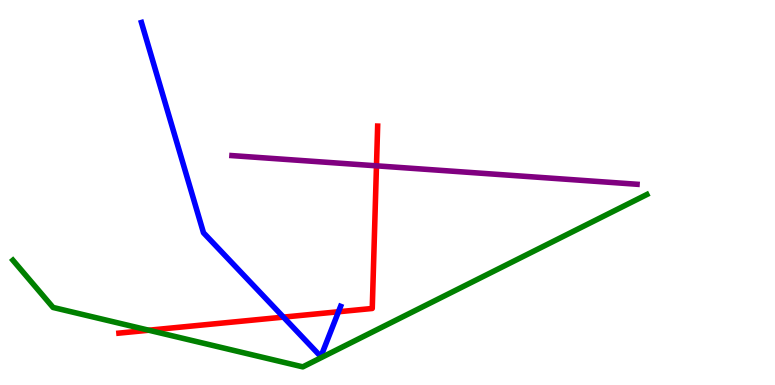[{'lines': ['blue', 'red'], 'intersections': [{'x': 3.66, 'y': 1.76}, {'x': 4.37, 'y': 1.9}]}, {'lines': ['green', 'red'], 'intersections': [{'x': 1.92, 'y': 1.42}]}, {'lines': ['purple', 'red'], 'intersections': [{'x': 4.86, 'y': 5.69}]}, {'lines': ['blue', 'green'], 'intersections': []}, {'lines': ['blue', 'purple'], 'intersections': []}, {'lines': ['green', 'purple'], 'intersections': []}]